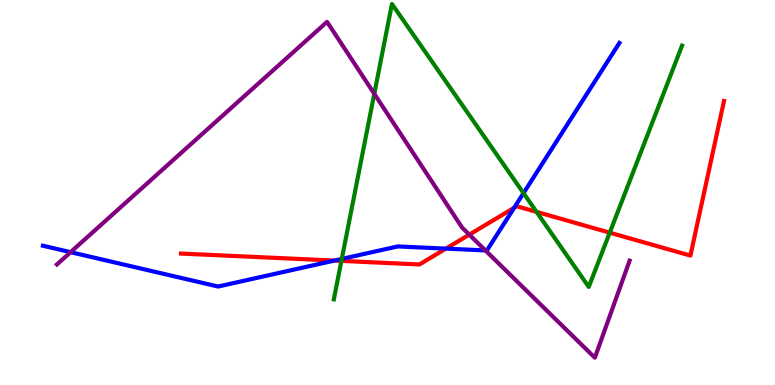[{'lines': ['blue', 'red'], 'intersections': [{'x': 4.31, 'y': 3.23}, {'x': 5.75, 'y': 3.54}, {'x': 6.63, 'y': 4.6}]}, {'lines': ['green', 'red'], 'intersections': [{'x': 4.41, 'y': 3.22}, {'x': 6.92, 'y': 4.5}, {'x': 7.87, 'y': 3.96}]}, {'lines': ['purple', 'red'], 'intersections': [{'x': 6.06, 'y': 3.91}]}, {'lines': ['blue', 'green'], 'intersections': [{'x': 4.41, 'y': 3.27}, {'x': 6.75, 'y': 4.98}]}, {'lines': ['blue', 'purple'], 'intersections': [{'x': 0.911, 'y': 3.45}, {'x': 6.26, 'y': 3.5}]}, {'lines': ['green', 'purple'], 'intersections': [{'x': 4.83, 'y': 7.56}]}]